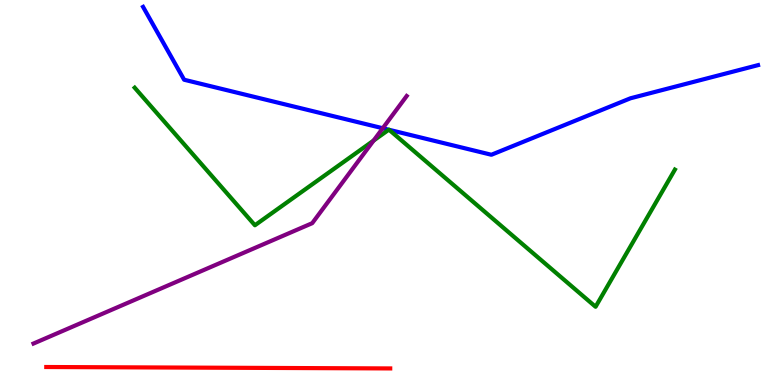[{'lines': ['blue', 'red'], 'intersections': []}, {'lines': ['green', 'red'], 'intersections': []}, {'lines': ['purple', 'red'], 'intersections': []}, {'lines': ['blue', 'green'], 'intersections': [{'x': 5.02, 'y': 6.63}, {'x': 5.02, 'y': 6.63}]}, {'lines': ['blue', 'purple'], 'intersections': [{'x': 4.94, 'y': 6.67}]}, {'lines': ['green', 'purple'], 'intersections': [{'x': 4.82, 'y': 6.35}]}]